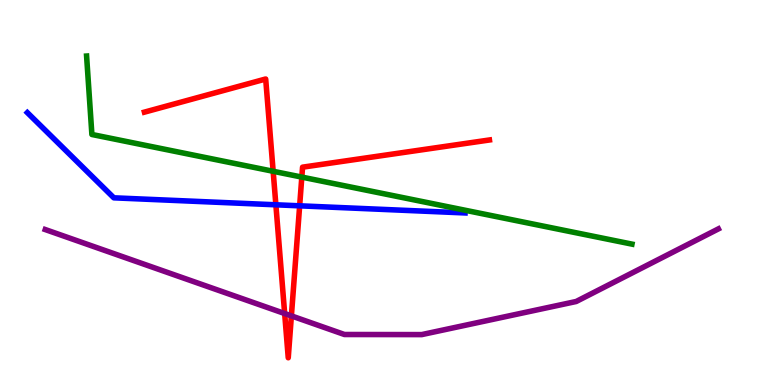[{'lines': ['blue', 'red'], 'intersections': [{'x': 3.56, 'y': 4.68}, {'x': 3.87, 'y': 4.65}]}, {'lines': ['green', 'red'], 'intersections': [{'x': 3.52, 'y': 5.55}, {'x': 3.89, 'y': 5.4}]}, {'lines': ['purple', 'red'], 'intersections': [{'x': 3.67, 'y': 1.86}, {'x': 3.76, 'y': 1.8}]}, {'lines': ['blue', 'green'], 'intersections': []}, {'lines': ['blue', 'purple'], 'intersections': []}, {'lines': ['green', 'purple'], 'intersections': []}]